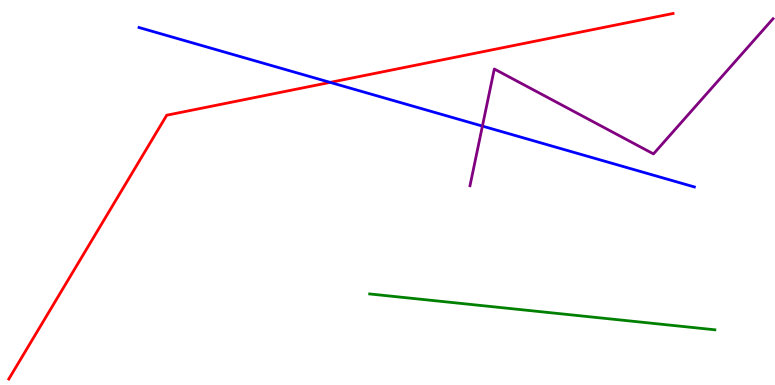[{'lines': ['blue', 'red'], 'intersections': [{'x': 4.26, 'y': 7.86}]}, {'lines': ['green', 'red'], 'intersections': []}, {'lines': ['purple', 'red'], 'intersections': []}, {'lines': ['blue', 'green'], 'intersections': []}, {'lines': ['blue', 'purple'], 'intersections': [{'x': 6.22, 'y': 6.72}]}, {'lines': ['green', 'purple'], 'intersections': []}]